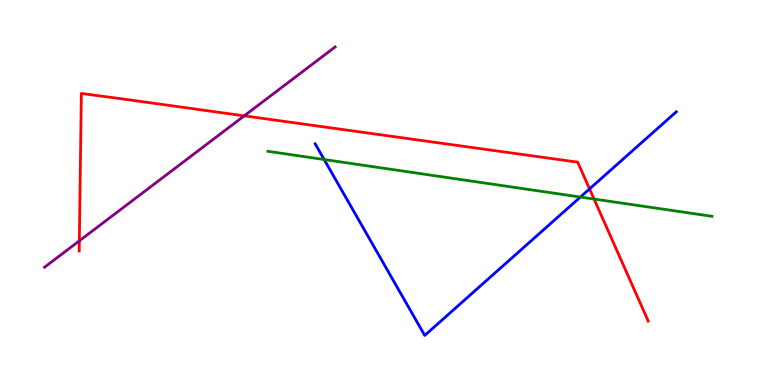[{'lines': ['blue', 'red'], 'intersections': [{'x': 7.61, 'y': 5.09}]}, {'lines': ['green', 'red'], 'intersections': [{'x': 7.67, 'y': 4.83}]}, {'lines': ['purple', 'red'], 'intersections': [{'x': 1.02, 'y': 3.74}, {'x': 3.15, 'y': 6.99}]}, {'lines': ['blue', 'green'], 'intersections': [{'x': 4.18, 'y': 5.86}, {'x': 7.49, 'y': 4.88}]}, {'lines': ['blue', 'purple'], 'intersections': []}, {'lines': ['green', 'purple'], 'intersections': []}]